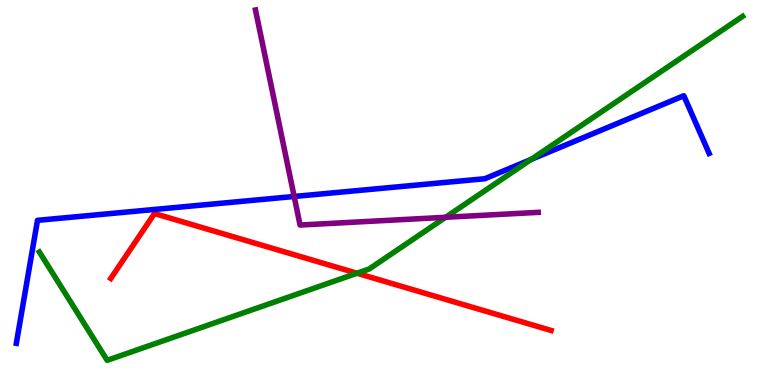[{'lines': ['blue', 'red'], 'intersections': []}, {'lines': ['green', 'red'], 'intersections': [{'x': 4.61, 'y': 2.9}]}, {'lines': ['purple', 'red'], 'intersections': []}, {'lines': ['blue', 'green'], 'intersections': [{'x': 6.85, 'y': 5.86}]}, {'lines': ['blue', 'purple'], 'intersections': [{'x': 3.8, 'y': 4.9}]}, {'lines': ['green', 'purple'], 'intersections': [{'x': 5.75, 'y': 4.36}]}]